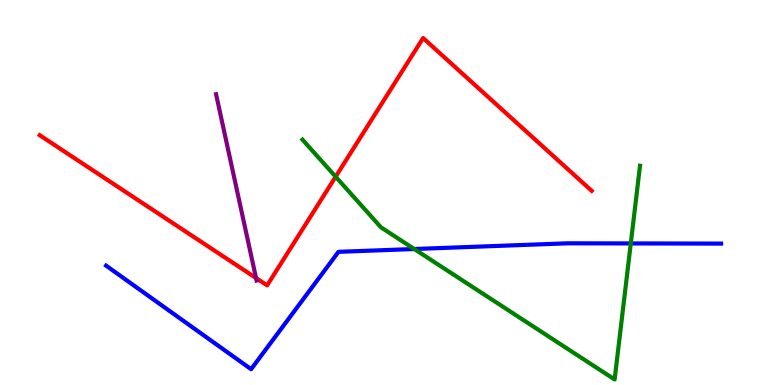[{'lines': ['blue', 'red'], 'intersections': []}, {'lines': ['green', 'red'], 'intersections': [{'x': 4.33, 'y': 5.41}]}, {'lines': ['purple', 'red'], 'intersections': [{'x': 3.3, 'y': 2.78}]}, {'lines': ['blue', 'green'], 'intersections': [{'x': 5.35, 'y': 3.53}, {'x': 8.14, 'y': 3.68}]}, {'lines': ['blue', 'purple'], 'intersections': []}, {'lines': ['green', 'purple'], 'intersections': []}]